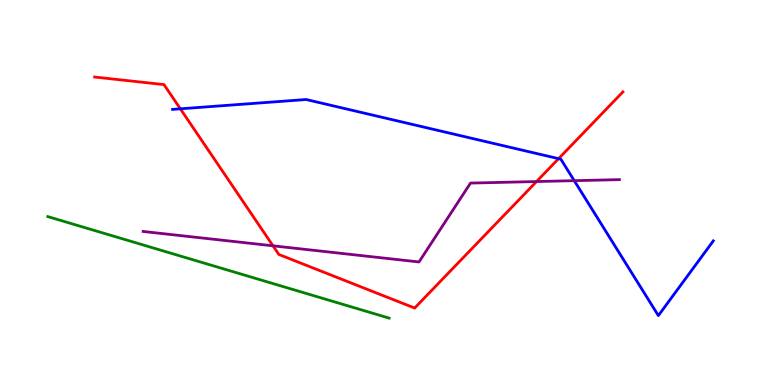[{'lines': ['blue', 'red'], 'intersections': [{'x': 2.33, 'y': 7.17}, {'x': 7.21, 'y': 5.88}]}, {'lines': ['green', 'red'], 'intersections': []}, {'lines': ['purple', 'red'], 'intersections': [{'x': 3.52, 'y': 3.62}, {'x': 6.92, 'y': 5.28}]}, {'lines': ['blue', 'green'], 'intersections': []}, {'lines': ['blue', 'purple'], 'intersections': [{'x': 7.41, 'y': 5.31}]}, {'lines': ['green', 'purple'], 'intersections': []}]